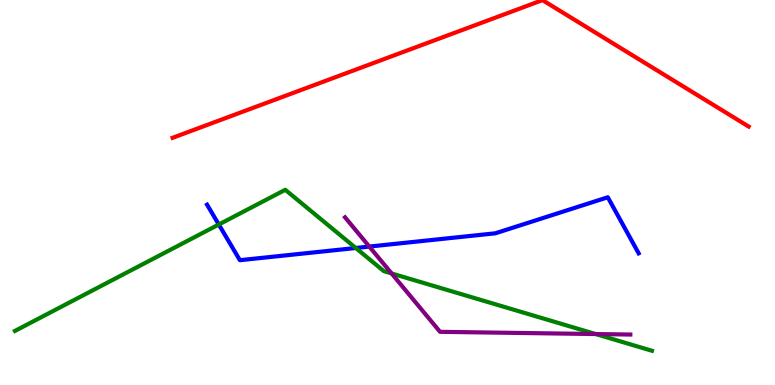[{'lines': ['blue', 'red'], 'intersections': []}, {'lines': ['green', 'red'], 'intersections': []}, {'lines': ['purple', 'red'], 'intersections': []}, {'lines': ['blue', 'green'], 'intersections': [{'x': 2.82, 'y': 4.17}, {'x': 4.59, 'y': 3.56}]}, {'lines': ['blue', 'purple'], 'intersections': [{'x': 4.77, 'y': 3.6}]}, {'lines': ['green', 'purple'], 'intersections': [{'x': 5.05, 'y': 2.9}, {'x': 7.69, 'y': 1.32}]}]